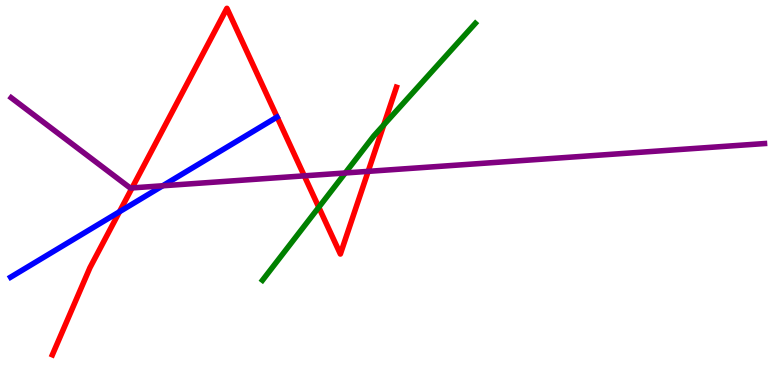[{'lines': ['blue', 'red'], 'intersections': [{'x': 1.54, 'y': 4.5}]}, {'lines': ['green', 'red'], 'intersections': [{'x': 4.11, 'y': 4.62}, {'x': 4.95, 'y': 6.76}]}, {'lines': ['purple', 'red'], 'intersections': [{'x': 1.7, 'y': 5.12}, {'x': 3.93, 'y': 5.43}, {'x': 4.75, 'y': 5.55}]}, {'lines': ['blue', 'green'], 'intersections': []}, {'lines': ['blue', 'purple'], 'intersections': [{'x': 2.1, 'y': 5.17}]}, {'lines': ['green', 'purple'], 'intersections': [{'x': 4.45, 'y': 5.51}]}]